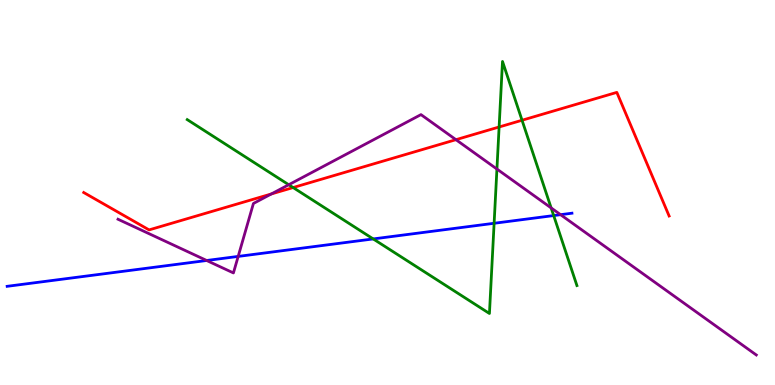[{'lines': ['blue', 'red'], 'intersections': []}, {'lines': ['green', 'red'], 'intersections': [{'x': 3.78, 'y': 5.13}, {'x': 6.44, 'y': 6.7}, {'x': 6.74, 'y': 6.88}]}, {'lines': ['purple', 'red'], 'intersections': [{'x': 3.5, 'y': 4.96}, {'x': 5.88, 'y': 6.37}]}, {'lines': ['blue', 'green'], 'intersections': [{'x': 4.82, 'y': 3.79}, {'x': 6.38, 'y': 4.2}, {'x': 7.14, 'y': 4.4}]}, {'lines': ['blue', 'purple'], 'intersections': [{'x': 2.67, 'y': 3.23}, {'x': 3.07, 'y': 3.34}, {'x': 7.23, 'y': 4.42}]}, {'lines': ['green', 'purple'], 'intersections': [{'x': 3.73, 'y': 5.2}, {'x': 6.41, 'y': 5.61}, {'x': 7.11, 'y': 4.6}]}]